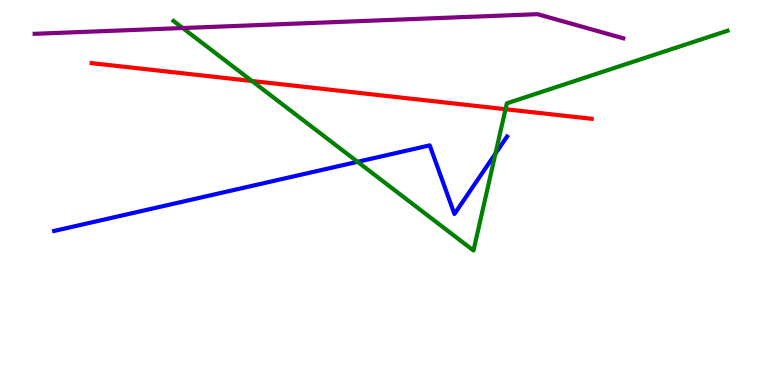[{'lines': ['blue', 'red'], 'intersections': []}, {'lines': ['green', 'red'], 'intersections': [{'x': 3.25, 'y': 7.9}, {'x': 6.52, 'y': 7.16}]}, {'lines': ['purple', 'red'], 'intersections': []}, {'lines': ['blue', 'green'], 'intersections': [{'x': 4.61, 'y': 5.8}, {'x': 6.39, 'y': 6.01}]}, {'lines': ['blue', 'purple'], 'intersections': []}, {'lines': ['green', 'purple'], 'intersections': [{'x': 2.36, 'y': 9.27}]}]